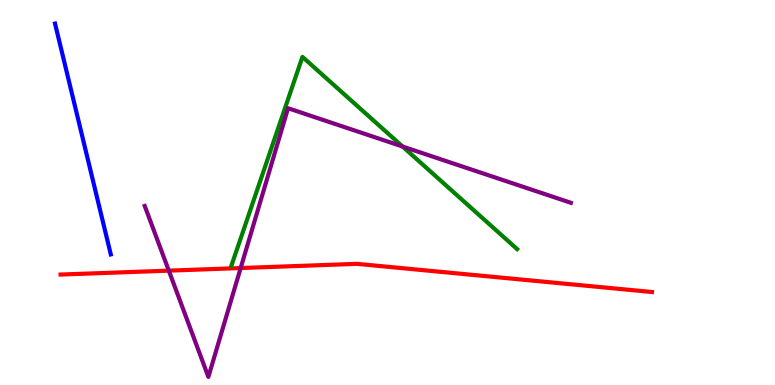[{'lines': ['blue', 'red'], 'intersections': []}, {'lines': ['green', 'red'], 'intersections': []}, {'lines': ['purple', 'red'], 'intersections': [{'x': 2.18, 'y': 2.97}, {'x': 3.11, 'y': 3.04}]}, {'lines': ['blue', 'green'], 'intersections': []}, {'lines': ['blue', 'purple'], 'intersections': []}, {'lines': ['green', 'purple'], 'intersections': [{'x': 5.19, 'y': 6.19}]}]